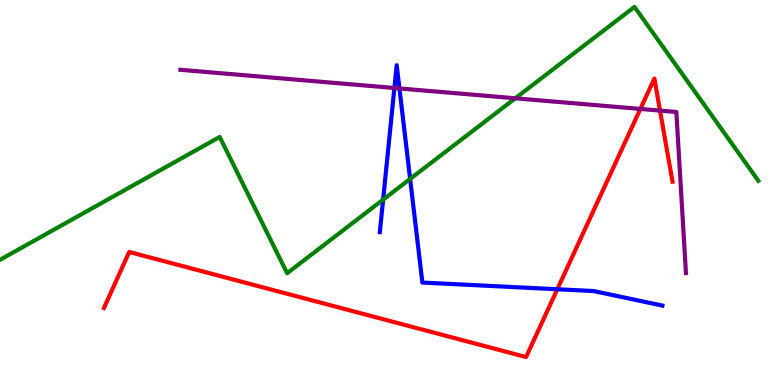[{'lines': ['blue', 'red'], 'intersections': [{'x': 7.19, 'y': 2.49}]}, {'lines': ['green', 'red'], 'intersections': []}, {'lines': ['purple', 'red'], 'intersections': [{'x': 8.26, 'y': 7.17}, {'x': 8.52, 'y': 7.13}]}, {'lines': ['blue', 'green'], 'intersections': [{'x': 4.94, 'y': 4.81}, {'x': 5.29, 'y': 5.35}]}, {'lines': ['blue', 'purple'], 'intersections': [{'x': 5.09, 'y': 7.71}, {'x': 5.15, 'y': 7.7}]}, {'lines': ['green', 'purple'], 'intersections': [{'x': 6.65, 'y': 7.45}]}]